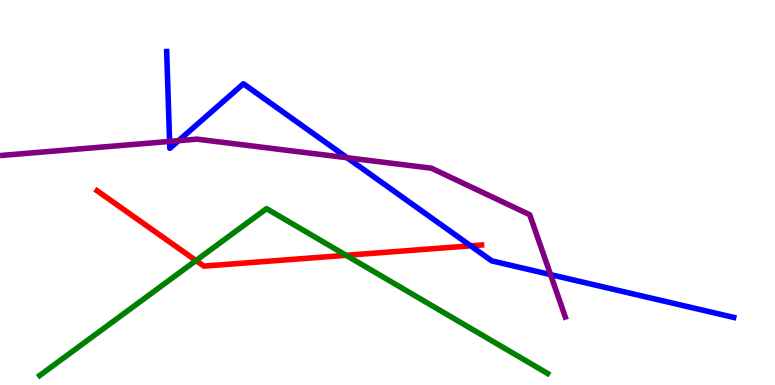[{'lines': ['blue', 'red'], 'intersections': [{'x': 6.07, 'y': 3.61}]}, {'lines': ['green', 'red'], 'intersections': [{'x': 2.53, 'y': 3.23}, {'x': 4.47, 'y': 3.37}]}, {'lines': ['purple', 'red'], 'intersections': []}, {'lines': ['blue', 'green'], 'intersections': []}, {'lines': ['blue', 'purple'], 'intersections': [{'x': 2.19, 'y': 6.33}, {'x': 2.3, 'y': 6.35}, {'x': 4.48, 'y': 5.9}, {'x': 7.1, 'y': 2.87}]}, {'lines': ['green', 'purple'], 'intersections': []}]